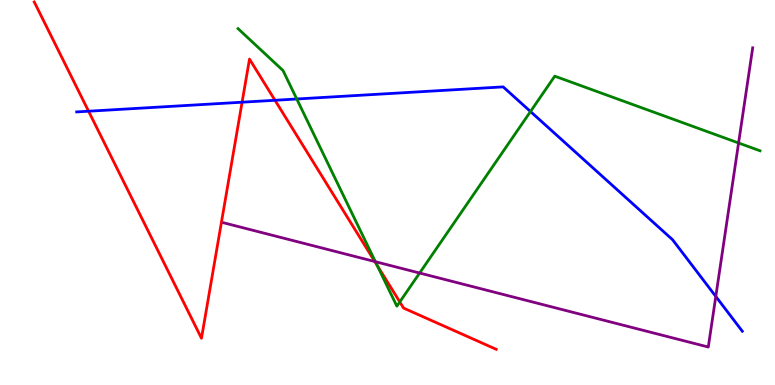[{'lines': ['blue', 'red'], 'intersections': [{'x': 1.14, 'y': 7.11}, {'x': 3.12, 'y': 7.35}, {'x': 3.55, 'y': 7.4}]}, {'lines': ['green', 'red'], 'intersections': [{'x': 4.87, 'y': 3.11}, {'x': 5.16, 'y': 2.16}]}, {'lines': ['purple', 'red'], 'intersections': [{'x': 4.84, 'y': 3.21}]}, {'lines': ['blue', 'green'], 'intersections': [{'x': 3.83, 'y': 7.43}, {'x': 6.85, 'y': 7.1}]}, {'lines': ['blue', 'purple'], 'intersections': [{'x': 9.24, 'y': 2.3}]}, {'lines': ['green', 'purple'], 'intersections': [{'x': 4.84, 'y': 3.2}, {'x': 5.41, 'y': 2.91}, {'x': 9.53, 'y': 6.29}]}]